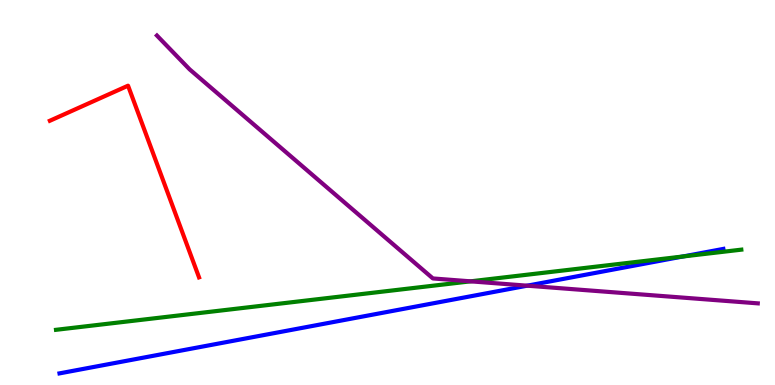[{'lines': ['blue', 'red'], 'intersections': []}, {'lines': ['green', 'red'], 'intersections': []}, {'lines': ['purple', 'red'], 'intersections': []}, {'lines': ['blue', 'green'], 'intersections': [{'x': 8.81, 'y': 3.34}]}, {'lines': ['blue', 'purple'], 'intersections': [{'x': 6.8, 'y': 2.58}]}, {'lines': ['green', 'purple'], 'intersections': [{'x': 6.07, 'y': 2.69}]}]